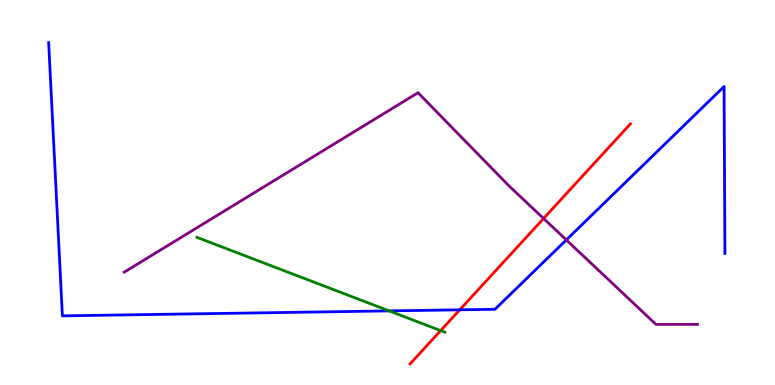[{'lines': ['blue', 'red'], 'intersections': [{'x': 5.93, 'y': 1.95}]}, {'lines': ['green', 'red'], 'intersections': [{'x': 5.69, 'y': 1.41}]}, {'lines': ['purple', 'red'], 'intersections': [{'x': 7.01, 'y': 4.33}]}, {'lines': ['blue', 'green'], 'intersections': [{'x': 5.02, 'y': 1.92}]}, {'lines': ['blue', 'purple'], 'intersections': [{'x': 7.31, 'y': 3.77}]}, {'lines': ['green', 'purple'], 'intersections': []}]